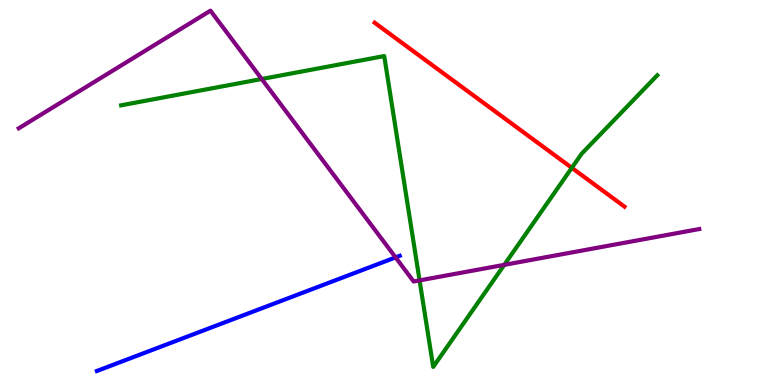[{'lines': ['blue', 'red'], 'intersections': []}, {'lines': ['green', 'red'], 'intersections': [{'x': 7.38, 'y': 5.64}]}, {'lines': ['purple', 'red'], 'intersections': []}, {'lines': ['blue', 'green'], 'intersections': []}, {'lines': ['blue', 'purple'], 'intersections': [{'x': 5.1, 'y': 3.31}]}, {'lines': ['green', 'purple'], 'intersections': [{'x': 3.38, 'y': 7.95}, {'x': 5.41, 'y': 2.72}, {'x': 6.51, 'y': 3.12}]}]